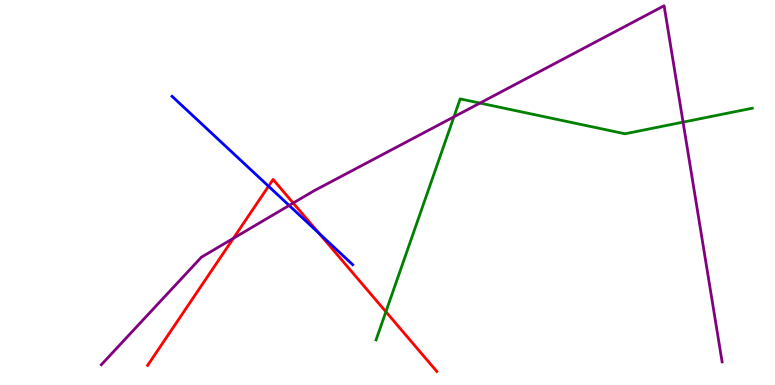[{'lines': ['blue', 'red'], 'intersections': [{'x': 3.46, 'y': 5.16}, {'x': 4.11, 'y': 3.94}]}, {'lines': ['green', 'red'], 'intersections': [{'x': 4.98, 'y': 1.9}]}, {'lines': ['purple', 'red'], 'intersections': [{'x': 3.01, 'y': 3.81}, {'x': 3.78, 'y': 4.73}]}, {'lines': ['blue', 'green'], 'intersections': []}, {'lines': ['blue', 'purple'], 'intersections': [{'x': 3.73, 'y': 4.66}]}, {'lines': ['green', 'purple'], 'intersections': [{'x': 5.86, 'y': 6.96}, {'x': 6.19, 'y': 7.32}, {'x': 8.81, 'y': 6.83}]}]